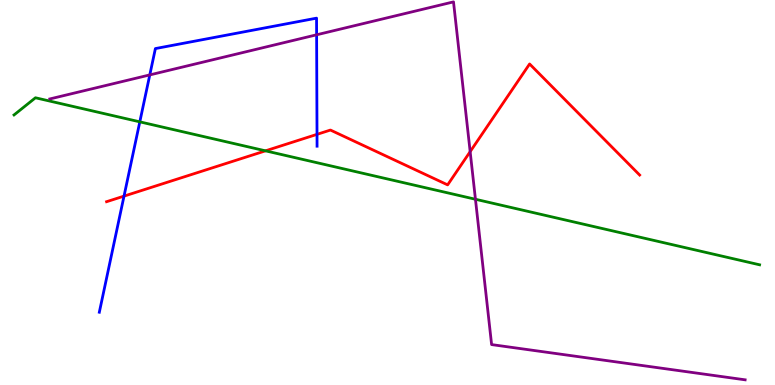[{'lines': ['blue', 'red'], 'intersections': [{'x': 1.6, 'y': 4.91}, {'x': 4.09, 'y': 6.51}]}, {'lines': ['green', 'red'], 'intersections': [{'x': 3.43, 'y': 6.08}]}, {'lines': ['purple', 'red'], 'intersections': [{'x': 6.07, 'y': 6.06}]}, {'lines': ['blue', 'green'], 'intersections': [{'x': 1.8, 'y': 6.84}]}, {'lines': ['blue', 'purple'], 'intersections': [{'x': 1.93, 'y': 8.05}, {'x': 4.09, 'y': 9.1}]}, {'lines': ['green', 'purple'], 'intersections': [{'x': 6.13, 'y': 4.82}]}]